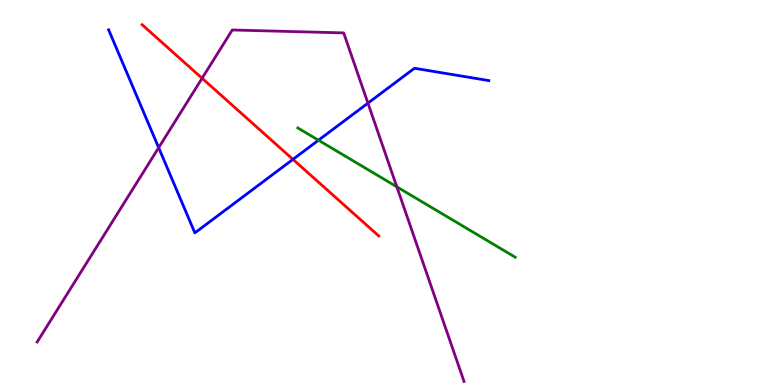[{'lines': ['blue', 'red'], 'intersections': [{'x': 3.78, 'y': 5.86}]}, {'lines': ['green', 'red'], 'intersections': []}, {'lines': ['purple', 'red'], 'intersections': [{'x': 2.61, 'y': 7.97}]}, {'lines': ['blue', 'green'], 'intersections': [{'x': 4.11, 'y': 6.36}]}, {'lines': ['blue', 'purple'], 'intersections': [{'x': 2.05, 'y': 6.16}, {'x': 4.75, 'y': 7.32}]}, {'lines': ['green', 'purple'], 'intersections': [{'x': 5.12, 'y': 5.15}]}]